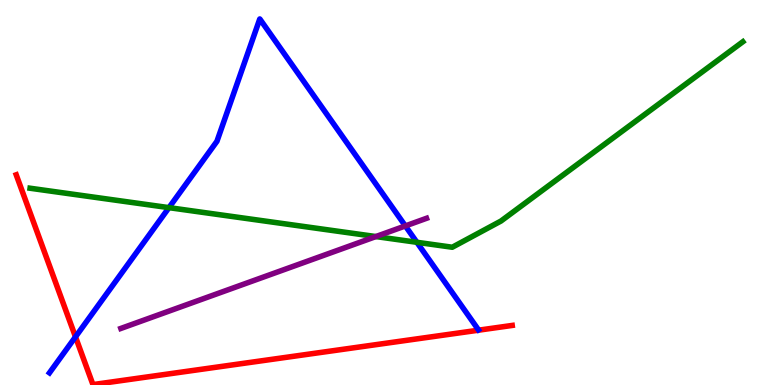[{'lines': ['blue', 'red'], 'intersections': [{'x': 0.974, 'y': 1.25}]}, {'lines': ['green', 'red'], 'intersections': []}, {'lines': ['purple', 'red'], 'intersections': []}, {'lines': ['blue', 'green'], 'intersections': [{'x': 2.18, 'y': 4.61}, {'x': 5.38, 'y': 3.71}]}, {'lines': ['blue', 'purple'], 'intersections': [{'x': 5.23, 'y': 4.13}]}, {'lines': ['green', 'purple'], 'intersections': [{'x': 4.85, 'y': 3.86}]}]